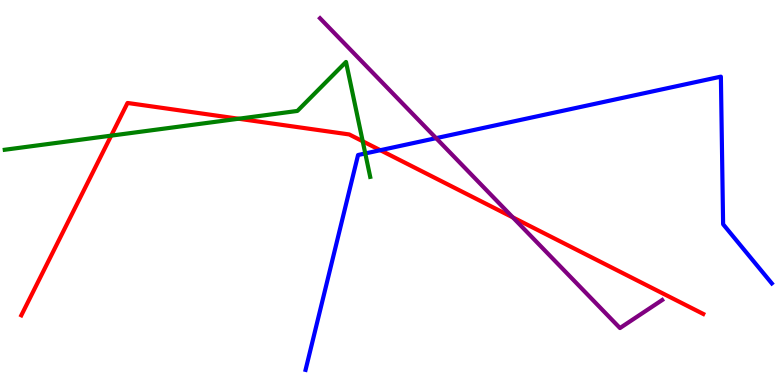[{'lines': ['blue', 'red'], 'intersections': [{'x': 4.91, 'y': 6.1}]}, {'lines': ['green', 'red'], 'intersections': [{'x': 1.43, 'y': 6.48}, {'x': 3.08, 'y': 6.92}, {'x': 4.68, 'y': 6.33}]}, {'lines': ['purple', 'red'], 'intersections': [{'x': 6.62, 'y': 4.35}]}, {'lines': ['blue', 'green'], 'intersections': [{'x': 4.71, 'y': 6.01}]}, {'lines': ['blue', 'purple'], 'intersections': [{'x': 5.63, 'y': 6.41}]}, {'lines': ['green', 'purple'], 'intersections': []}]